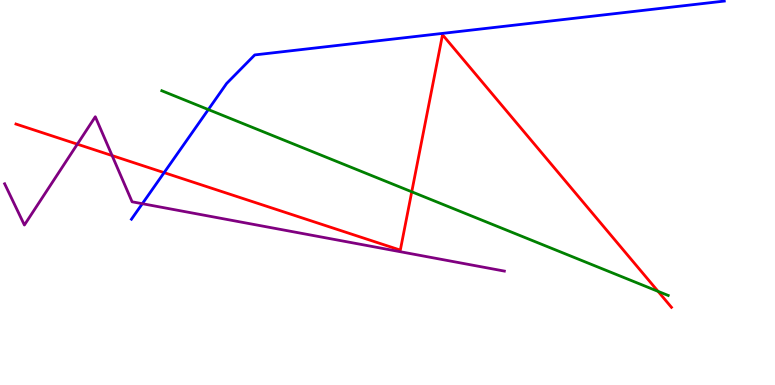[{'lines': ['blue', 'red'], 'intersections': [{'x': 2.12, 'y': 5.52}]}, {'lines': ['green', 'red'], 'intersections': [{'x': 5.31, 'y': 5.02}, {'x': 8.49, 'y': 2.43}]}, {'lines': ['purple', 'red'], 'intersections': [{'x': 0.998, 'y': 6.26}, {'x': 1.45, 'y': 5.96}]}, {'lines': ['blue', 'green'], 'intersections': [{'x': 2.69, 'y': 7.15}]}, {'lines': ['blue', 'purple'], 'intersections': [{'x': 1.84, 'y': 4.71}]}, {'lines': ['green', 'purple'], 'intersections': []}]